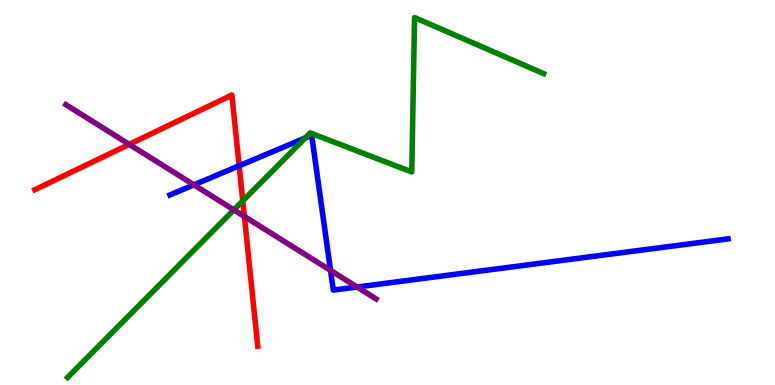[{'lines': ['blue', 'red'], 'intersections': [{'x': 3.09, 'y': 5.69}]}, {'lines': ['green', 'red'], 'intersections': [{'x': 3.13, 'y': 4.78}]}, {'lines': ['purple', 'red'], 'intersections': [{'x': 1.67, 'y': 6.25}, {'x': 3.15, 'y': 4.38}]}, {'lines': ['blue', 'green'], 'intersections': [{'x': 3.94, 'y': 6.42}]}, {'lines': ['blue', 'purple'], 'intersections': [{'x': 2.5, 'y': 5.2}, {'x': 4.27, 'y': 2.98}, {'x': 4.61, 'y': 2.54}]}, {'lines': ['green', 'purple'], 'intersections': [{'x': 3.02, 'y': 4.55}]}]